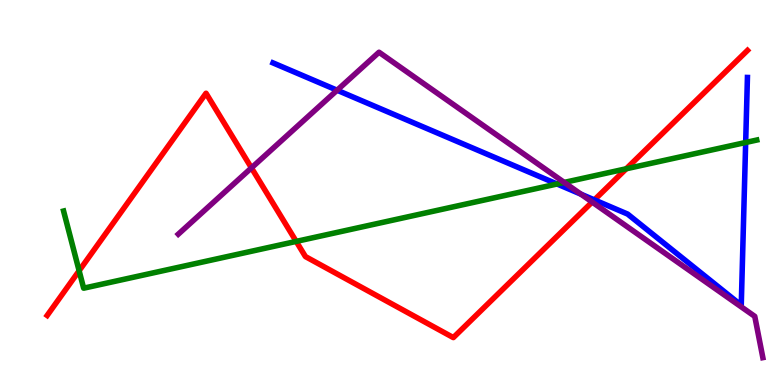[{'lines': ['blue', 'red'], 'intersections': [{'x': 7.67, 'y': 4.81}]}, {'lines': ['green', 'red'], 'intersections': [{'x': 1.02, 'y': 2.97}, {'x': 3.82, 'y': 3.73}, {'x': 8.08, 'y': 5.62}]}, {'lines': ['purple', 'red'], 'intersections': [{'x': 3.24, 'y': 5.64}, {'x': 7.64, 'y': 4.75}]}, {'lines': ['blue', 'green'], 'intersections': [{'x': 7.19, 'y': 5.22}, {'x': 9.62, 'y': 6.3}]}, {'lines': ['blue', 'purple'], 'intersections': [{'x': 4.35, 'y': 7.66}, {'x': 7.5, 'y': 4.96}]}, {'lines': ['green', 'purple'], 'intersections': [{'x': 7.28, 'y': 5.26}]}]